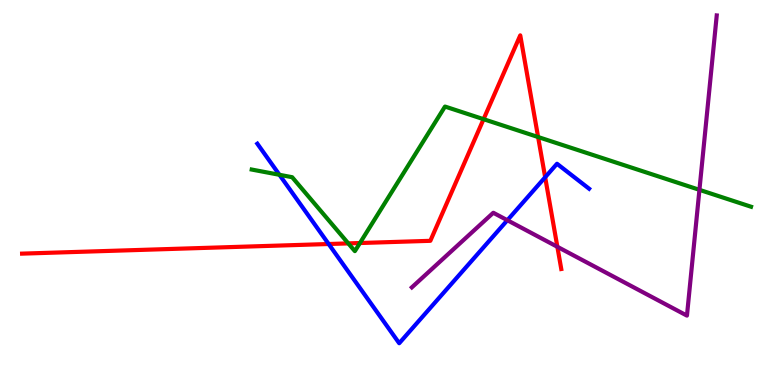[{'lines': ['blue', 'red'], 'intersections': [{'x': 4.24, 'y': 3.66}, {'x': 7.03, 'y': 5.4}]}, {'lines': ['green', 'red'], 'intersections': [{'x': 4.49, 'y': 3.68}, {'x': 4.64, 'y': 3.69}, {'x': 6.24, 'y': 6.9}, {'x': 6.94, 'y': 6.44}]}, {'lines': ['purple', 'red'], 'intersections': [{'x': 7.19, 'y': 3.59}]}, {'lines': ['blue', 'green'], 'intersections': [{'x': 3.61, 'y': 5.46}]}, {'lines': ['blue', 'purple'], 'intersections': [{'x': 6.55, 'y': 4.28}]}, {'lines': ['green', 'purple'], 'intersections': [{'x': 9.02, 'y': 5.07}]}]